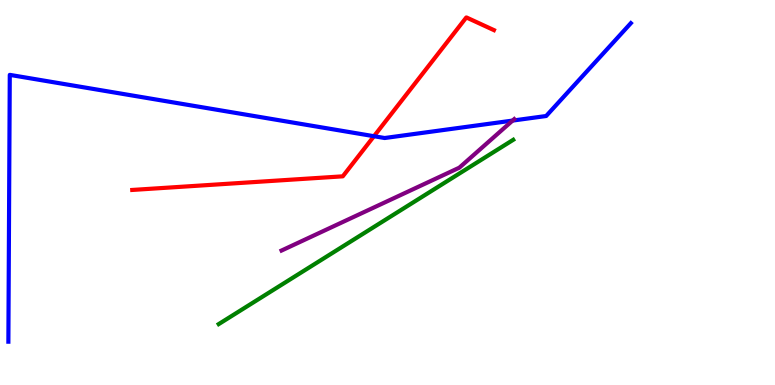[{'lines': ['blue', 'red'], 'intersections': [{'x': 4.83, 'y': 6.46}]}, {'lines': ['green', 'red'], 'intersections': []}, {'lines': ['purple', 'red'], 'intersections': []}, {'lines': ['blue', 'green'], 'intersections': []}, {'lines': ['blue', 'purple'], 'intersections': [{'x': 6.61, 'y': 6.87}]}, {'lines': ['green', 'purple'], 'intersections': []}]